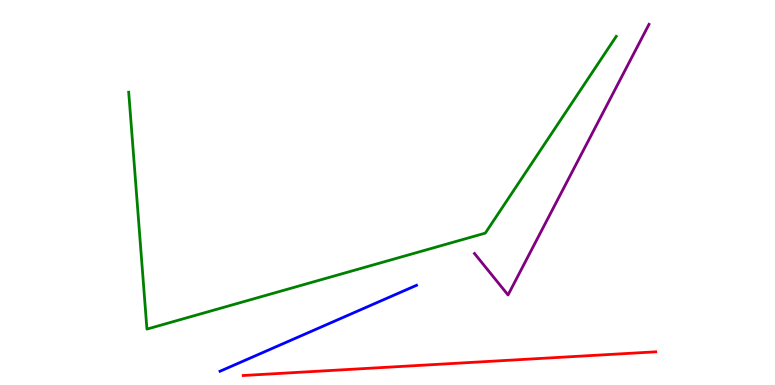[{'lines': ['blue', 'red'], 'intersections': []}, {'lines': ['green', 'red'], 'intersections': []}, {'lines': ['purple', 'red'], 'intersections': []}, {'lines': ['blue', 'green'], 'intersections': []}, {'lines': ['blue', 'purple'], 'intersections': []}, {'lines': ['green', 'purple'], 'intersections': []}]